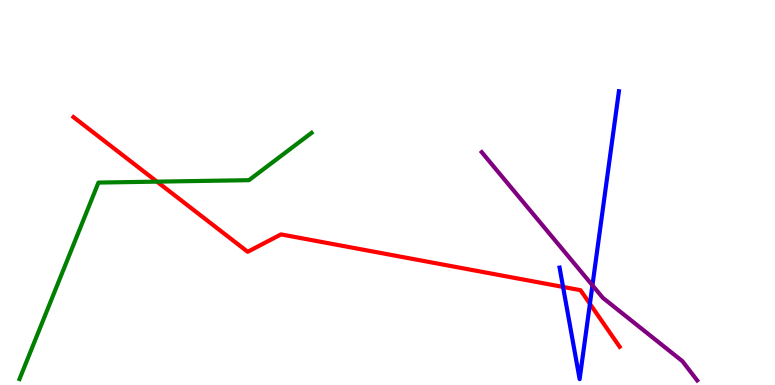[{'lines': ['blue', 'red'], 'intersections': [{'x': 7.27, 'y': 2.55}, {'x': 7.61, 'y': 2.11}]}, {'lines': ['green', 'red'], 'intersections': [{'x': 2.03, 'y': 5.28}]}, {'lines': ['purple', 'red'], 'intersections': []}, {'lines': ['blue', 'green'], 'intersections': []}, {'lines': ['blue', 'purple'], 'intersections': [{'x': 7.64, 'y': 2.59}]}, {'lines': ['green', 'purple'], 'intersections': []}]